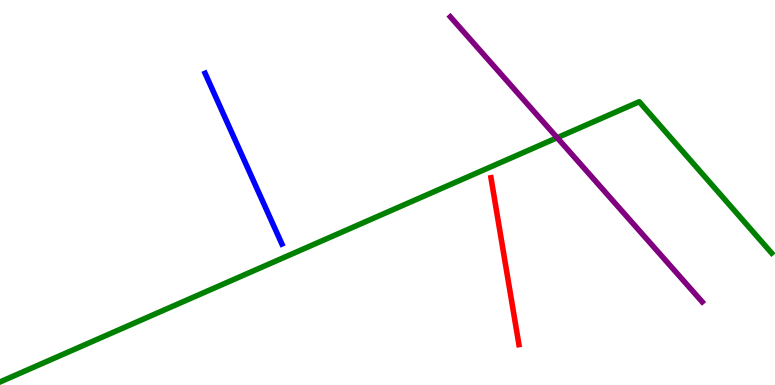[{'lines': ['blue', 'red'], 'intersections': []}, {'lines': ['green', 'red'], 'intersections': []}, {'lines': ['purple', 'red'], 'intersections': []}, {'lines': ['blue', 'green'], 'intersections': []}, {'lines': ['blue', 'purple'], 'intersections': []}, {'lines': ['green', 'purple'], 'intersections': [{'x': 7.19, 'y': 6.42}]}]